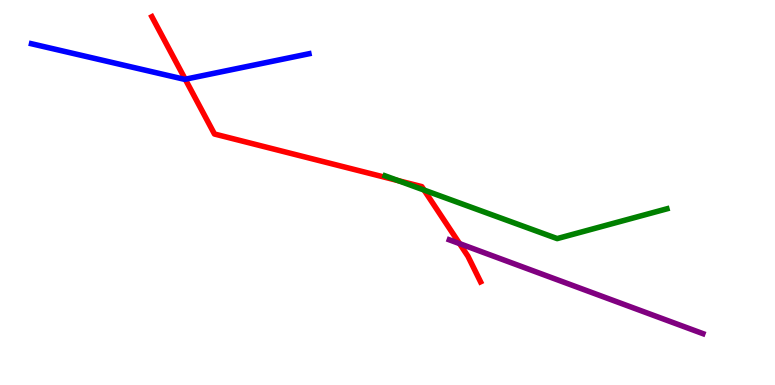[{'lines': ['blue', 'red'], 'intersections': [{'x': 2.39, 'y': 7.94}]}, {'lines': ['green', 'red'], 'intersections': [{'x': 5.14, 'y': 5.31}, {'x': 5.47, 'y': 5.06}]}, {'lines': ['purple', 'red'], 'intersections': [{'x': 5.93, 'y': 3.67}]}, {'lines': ['blue', 'green'], 'intersections': []}, {'lines': ['blue', 'purple'], 'intersections': []}, {'lines': ['green', 'purple'], 'intersections': []}]